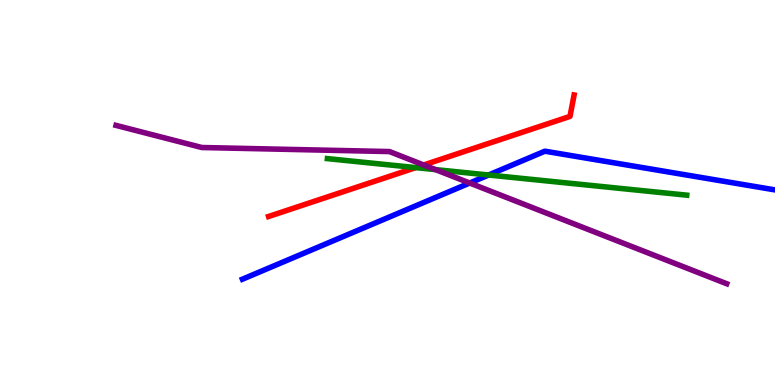[{'lines': ['blue', 'red'], 'intersections': []}, {'lines': ['green', 'red'], 'intersections': [{'x': 5.37, 'y': 5.65}]}, {'lines': ['purple', 'red'], 'intersections': [{'x': 5.47, 'y': 5.71}]}, {'lines': ['blue', 'green'], 'intersections': [{'x': 6.3, 'y': 5.45}]}, {'lines': ['blue', 'purple'], 'intersections': [{'x': 6.06, 'y': 5.25}]}, {'lines': ['green', 'purple'], 'intersections': [{'x': 5.62, 'y': 5.59}]}]